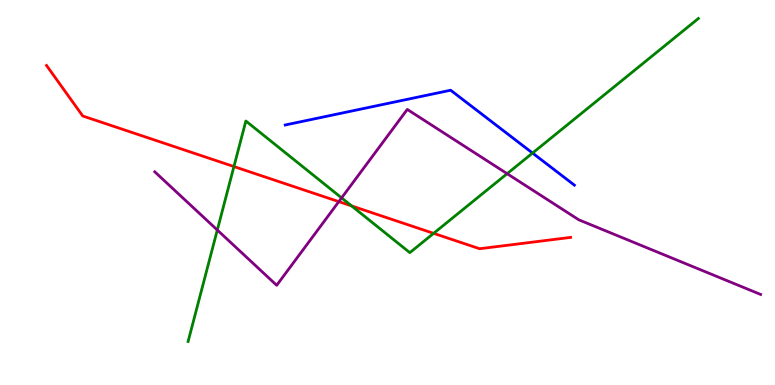[{'lines': ['blue', 'red'], 'intersections': []}, {'lines': ['green', 'red'], 'intersections': [{'x': 3.02, 'y': 5.67}, {'x': 4.54, 'y': 4.65}, {'x': 5.6, 'y': 3.94}]}, {'lines': ['purple', 'red'], 'intersections': [{'x': 4.37, 'y': 4.76}]}, {'lines': ['blue', 'green'], 'intersections': [{'x': 6.87, 'y': 6.02}]}, {'lines': ['blue', 'purple'], 'intersections': []}, {'lines': ['green', 'purple'], 'intersections': [{'x': 2.8, 'y': 4.03}, {'x': 4.41, 'y': 4.86}, {'x': 6.54, 'y': 5.49}]}]